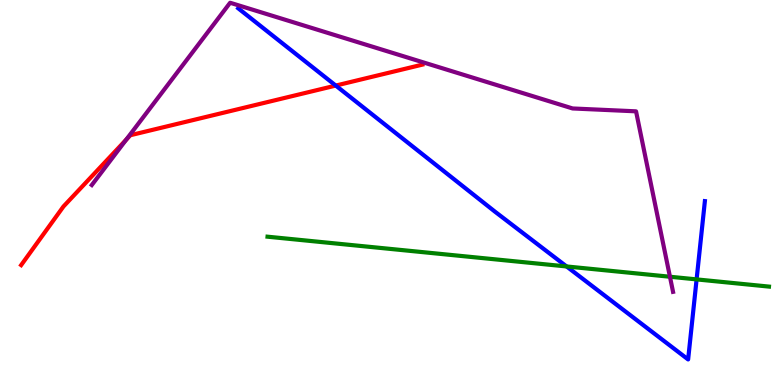[{'lines': ['blue', 'red'], 'intersections': [{'x': 4.33, 'y': 7.78}]}, {'lines': ['green', 'red'], 'intersections': []}, {'lines': ['purple', 'red'], 'intersections': [{'x': 1.63, 'y': 6.37}]}, {'lines': ['blue', 'green'], 'intersections': [{'x': 7.31, 'y': 3.08}, {'x': 8.99, 'y': 2.74}]}, {'lines': ['blue', 'purple'], 'intersections': []}, {'lines': ['green', 'purple'], 'intersections': [{'x': 8.64, 'y': 2.81}]}]